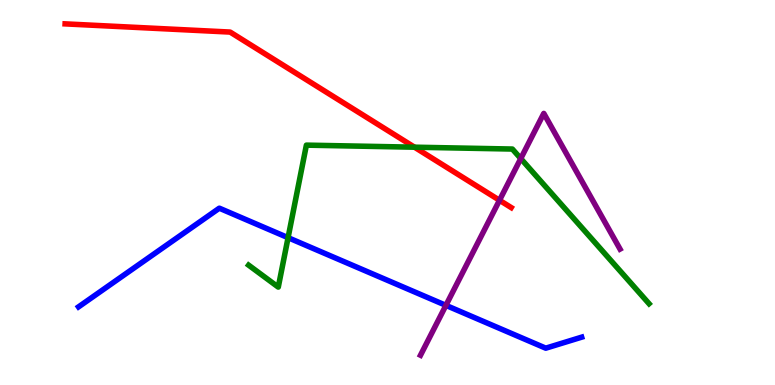[{'lines': ['blue', 'red'], 'intersections': []}, {'lines': ['green', 'red'], 'intersections': [{'x': 5.35, 'y': 6.18}]}, {'lines': ['purple', 'red'], 'intersections': [{'x': 6.45, 'y': 4.8}]}, {'lines': ['blue', 'green'], 'intersections': [{'x': 3.72, 'y': 3.83}]}, {'lines': ['blue', 'purple'], 'intersections': [{'x': 5.75, 'y': 2.07}]}, {'lines': ['green', 'purple'], 'intersections': [{'x': 6.72, 'y': 5.88}]}]